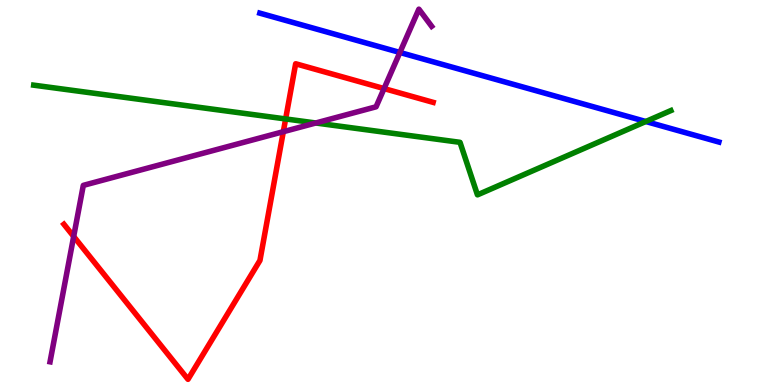[{'lines': ['blue', 'red'], 'intersections': []}, {'lines': ['green', 'red'], 'intersections': [{'x': 3.69, 'y': 6.91}]}, {'lines': ['purple', 'red'], 'intersections': [{'x': 0.951, 'y': 3.86}, {'x': 3.66, 'y': 6.58}, {'x': 4.96, 'y': 7.7}]}, {'lines': ['blue', 'green'], 'intersections': [{'x': 8.33, 'y': 6.84}]}, {'lines': ['blue', 'purple'], 'intersections': [{'x': 5.16, 'y': 8.64}]}, {'lines': ['green', 'purple'], 'intersections': [{'x': 4.07, 'y': 6.81}]}]